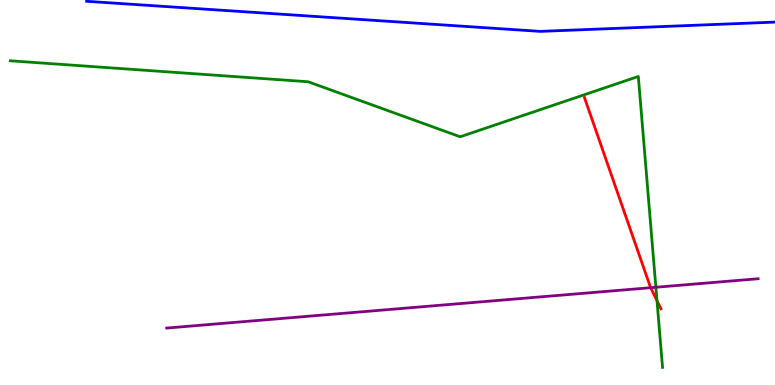[{'lines': ['blue', 'red'], 'intersections': []}, {'lines': ['green', 'red'], 'intersections': [{'x': 8.48, 'y': 2.19}]}, {'lines': ['purple', 'red'], 'intersections': [{'x': 8.4, 'y': 2.53}]}, {'lines': ['blue', 'green'], 'intersections': []}, {'lines': ['blue', 'purple'], 'intersections': []}, {'lines': ['green', 'purple'], 'intersections': [{'x': 8.46, 'y': 2.54}]}]